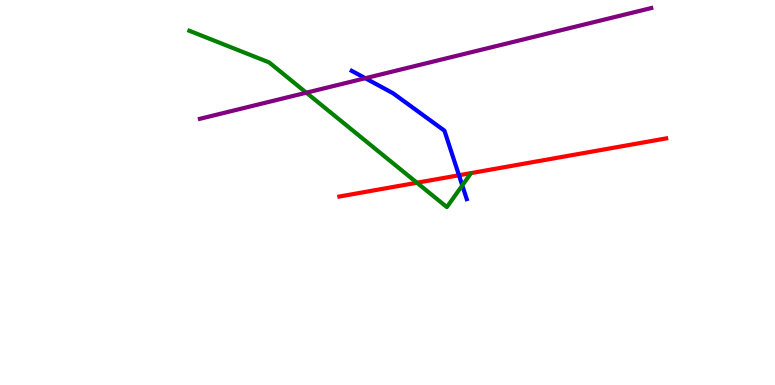[{'lines': ['blue', 'red'], 'intersections': [{'x': 5.92, 'y': 5.45}]}, {'lines': ['green', 'red'], 'intersections': [{'x': 5.38, 'y': 5.25}]}, {'lines': ['purple', 'red'], 'intersections': []}, {'lines': ['blue', 'green'], 'intersections': [{'x': 5.96, 'y': 5.18}]}, {'lines': ['blue', 'purple'], 'intersections': [{'x': 4.71, 'y': 7.97}]}, {'lines': ['green', 'purple'], 'intersections': [{'x': 3.95, 'y': 7.59}]}]